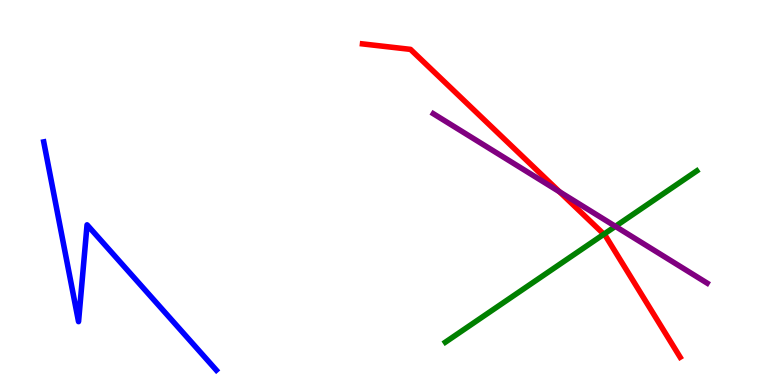[{'lines': ['blue', 'red'], 'intersections': []}, {'lines': ['green', 'red'], 'intersections': [{'x': 7.79, 'y': 3.92}]}, {'lines': ['purple', 'red'], 'intersections': [{'x': 7.22, 'y': 5.02}]}, {'lines': ['blue', 'green'], 'intersections': []}, {'lines': ['blue', 'purple'], 'intersections': []}, {'lines': ['green', 'purple'], 'intersections': [{'x': 7.94, 'y': 4.12}]}]